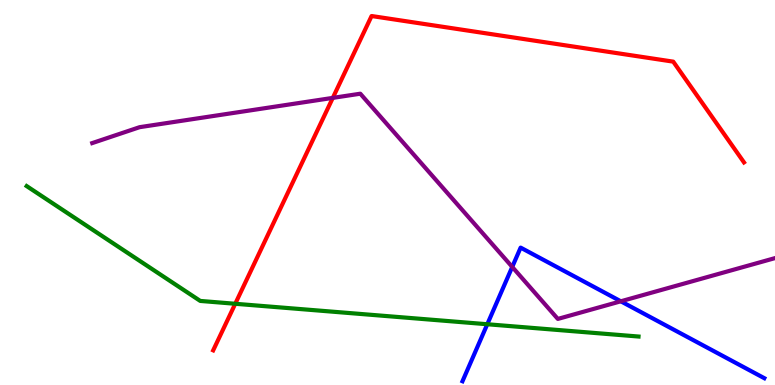[{'lines': ['blue', 'red'], 'intersections': []}, {'lines': ['green', 'red'], 'intersections': [{'x': 3.04, 'y': 2.11}]}, {'lines': ['purple', 'red'], 'intersections': [{'x': 4.29, 'y': 7.46}]}, {'lines': ['blue', 'green'], 'intersections': [{'x': 6.29, 'y': 1.58}]}, {'lines': ['blue', 'purple'], 'intersections': [{'x': 6.61, 'y': 3.07}, {'x': 8.01, 'y': 2.17}]}, {'lines': ['green', 'purple'], 'intersections': []}]